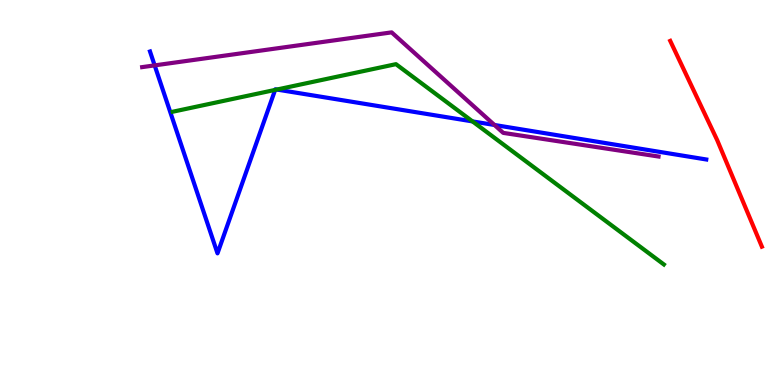[{'lines': ['blue', 'red'], 'intersections': []}, {'lines': ['green', 'red'], 'intersections': []}, {'lines': ['purple', 'red'], 'intersections': []}, {'lines': ['blue', 'green'], 'intersections': [{'x': 3.55, 'y': 7.66}, {'x': 3.57, 'y': 7.67}, {'x': 6.1, 'y': 6.85}]}, {'lines': ['blue', 'purple'], 'intersections': [{'x': 2.0, 'y': 8.3}, {'x': 6.38, 'y': 6.75}]}, {'lines': ['green', 'purple'], 'intersections': []}]